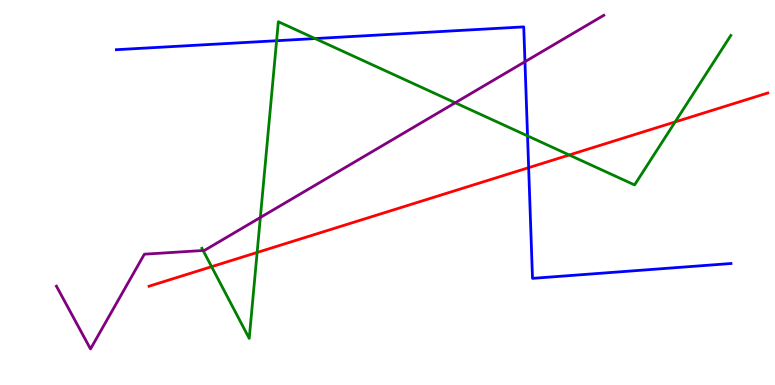[{'lines': ['blue', 'red'], 'intersections': [{'x': 6.82, 'y': 5.64}]}, {'lines': ['green', 'red'], 'intersections': [{'x': 2.73, 'y': 3.07}, {'x': 3.32, 'y': 3.44}, {'x': 7.35, 'y': 5.97}, {'x': 8.71, 'y': 6.83}]}, {'lines': ['purple', 'red'], 'intersections': []}, {'lines': ['blue', 'green'], 'intersections': [{'x': 3.57, 'y': 8.94}, {'x': 4.07, 'y': 9.0}, {'x': 6.81, 'y': 6.47}]}, {'lines': ['blue', 'purple'], 'intersections': [{'x': 6.77, 'y': 8.4}]}, {'lines': ['green', 'purple'], 'intersections': [{'x': 2.62, 'y': 3.49}, {'x': 3.36, 'y': 4.35}, {'x': 5.87, 'y': 7.33}]}]